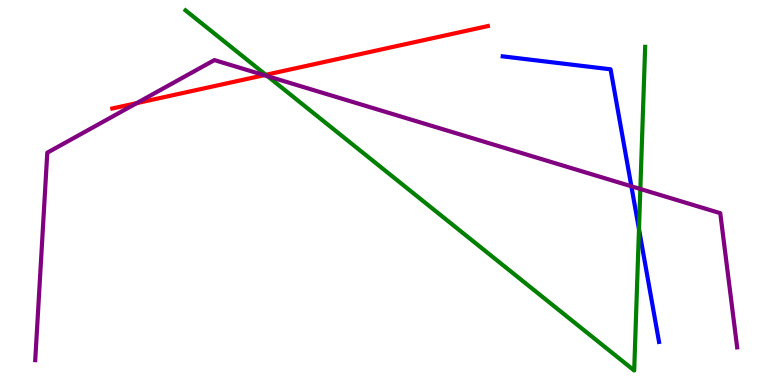[{'lines': ['blue', 'red'], 'intersections': []}, {'lines': ['green', 'red'], 'intersections': [{'x': 3.43, 'y': 8.06}]}, {'lines': ['purple', 'red'], 'intersections': [{'x': 1.76, 'y': 7.32}, {'x': 3.41, 'y': 8.05}]}, {'lines': ['blue', 'green'], 'intersections': [{'x': 8.24, 'y': 4.05}]}, {'lines': ['blue', 'purple'], 'intersections': [{'x': 8.15, 'y': 5.16}]}, {'lines': ['green', 'purple'], 'intersections': [{'x': 3.45, 'y': 8.02}, {'x': 8.26, 'y': 5.09}]}]